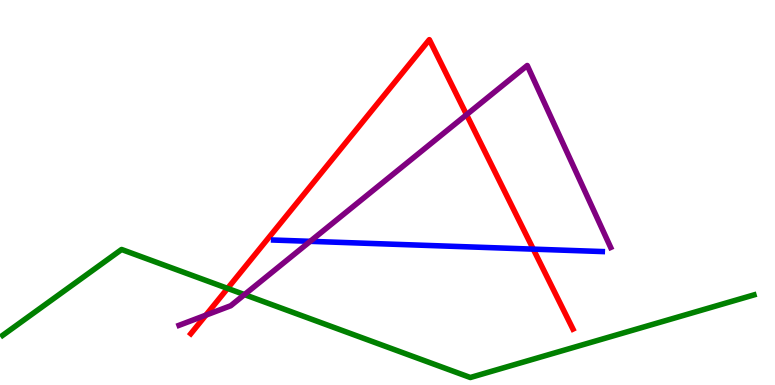[{'lines': ['blue', 'red'], 'intersections': [{'x': 6.88, 'y': 3.53}]}, {'lines': ['green', 'red'], 'intersections': [{'x': 2.94, 'y': 2.51}]}, {'lines': ['purple', 'red'], 'intersections': [{'x': 2.66, 'y': 1.81}, {'x': 6.02, 'y': 7.02}]}, {'lines': ['blue', 'green'], 'intersections': []}, {'lines': ['blue', 'purple'], 'intersections': [{'x': 4.0, 'y': 3.73}]}, {'lines': ['green', 'purple'], 'intersections': [{'x': 3.15, 'y': 2.35}]}]